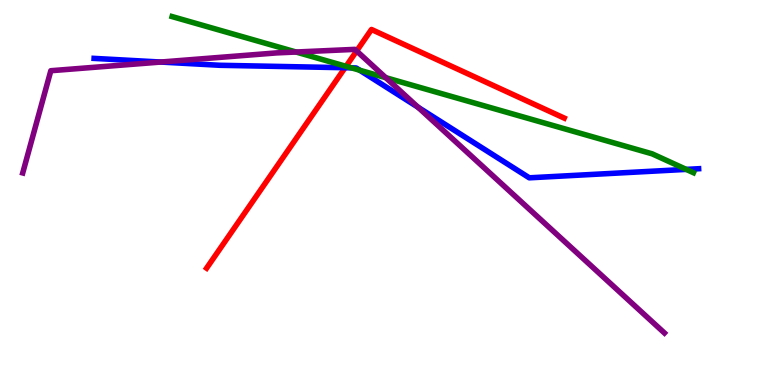[{'lines': ['blue', 'red'], 'intersections': [{'x': 4.45, 'y': 8.24}]}, {'lines': ['green', 'red'], 'intersections': [{'x': 4.46, 'y': 8.28}]}, {'lines': ['purple', 'red'], 'intersections': [{'x': 4.6, 'y': 8.68}]}, {'lines': ['blue', 'green'], 'intersections': [{'x': 4.53, 'y': 8.24}, {'x': 4.64, 'y': 8.18}, {'x': 8.85, 'y': 5.6}]}, {'lines': ['blue', 'purple'], 'intersections': [{'x': 2.07, 'y': 8.39}, {'x': 5.39, 'y': 7.21}]}, {'lines': ['green', 'purple'], 'intersections': [{'x': 3.82, 'y': 8.65}, {'x': 4.98, 'y': 7.98}]}]